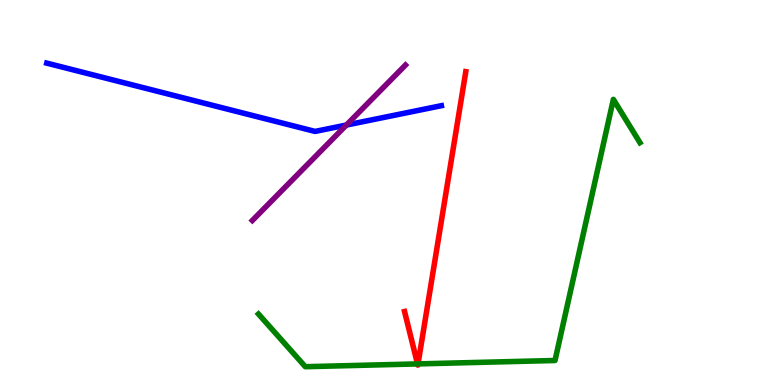[{'lines': ['blue', 'red'], 'intersections': []}, {'lines': ['green', 'red'], 'intersections': [{'x': 5.39, 'y': 0.548}, {'x': 5.39, 'y': 0.548}]}, {'lines': ['purple', 'red'], 'intersections': []}, {'lines': ['blue', 'green'], 'intersections': []}, {'lines': ['blue', 'purple'], 'intersections': [{'x': 4.47, 'y': 6.75}]}, {'lines': ['green', 'purple'], 'intersections': []}]